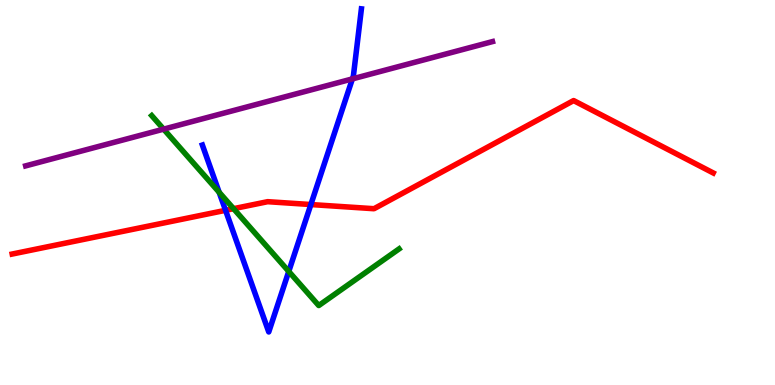[{'lines': ['blue', 'red'], 'intersections': [{'x': 2.91, 'y': 4.54}, {'x': 4.01, 'y': 4.69}]}, {'lines': ['green', 'red'], 'intersections': [{'x': 3.01, 'y': 4.58}]}, {'lines': ['purple', 'red'], 'intersections': []}, {'lines': ['blue', 'green'], 'intersections': [{'x': 2.83, 'y': 5.01}, {'x': 3.73, 'y': 2.95}]}, {'lines': ['blue', 'purple'], 'intersections': [{'x': 4.55, 'y': 7.95}]}, {'lines': ['green', 'purple'], 'intersections': [{'x': 2.11, 'y': 6.65}]}]